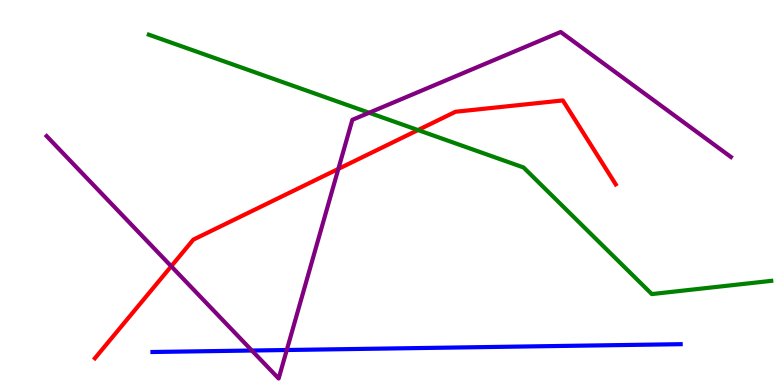[{'lines': ['blue', 'red'], 'intersections': []}, {'lines': ['green', 'red'], 'intersections': [{'x': 5.39, 'y': 6.62}]}, {'lines': ['purple', 'red'], 'intersections': [{'x': 2.21, 'y': 3.08}, {'x': 4.37, 'y': 5.61}]}, {'lines': ['blue', 'green'], 'intersections': []}, {'lines': ['blue', 'purple'], 'intersections': [{'x': 3.25, 'y': 0.895}, {'x': 3.7, 'y': 0.909}]}, {'lines': ['green', 'purple'], 'intersections': [{'x': 4.76, 'y': 7.07}]}]